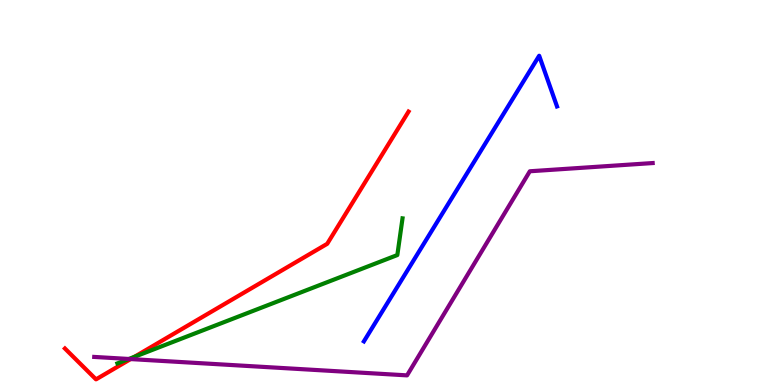[{'lines': ['blue', 'red'], 'intersections': []}, {'lines': ['green', 'red'], 'intersections': [{'x': 1.74, 'y': 0.732}]}, {'lines': ['purple', 'red'], 'intersections': [{'x': 1.69, 'y': 0.673}]}, {'lines': ['blue', 'green'], 'intersections': []}, {'lines': ['blue', 'purple'], 'intersections': []}, {'lines': ['green', 'purple'], 'intersections': [{'x': 1.66, 'y': 0.676}]}]